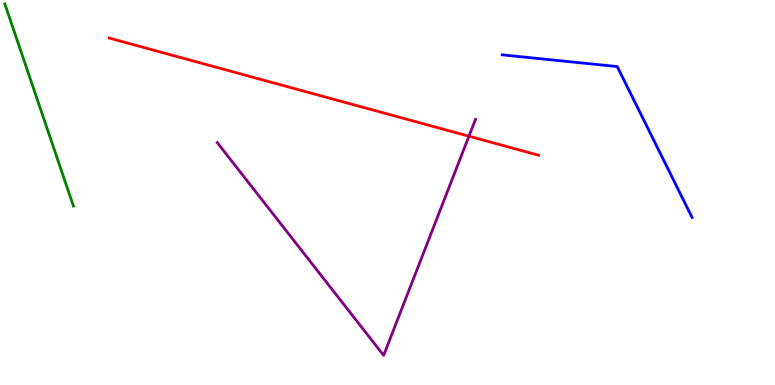[{'lines': ['blue', 'red'], 'intersections': []}, {'lines': ['green', 'red'], 'intersections': []}, {'lines': ['purple', 'red'], 'intersections': [{'x': 6.05, 'y': 6.46}]}, {'lines': ['blue', 'green'], 'intersections': []}, {'lines': ['blue', 'purple'], 'intersections': []}, {'lines': ['green', 'purple'], 'intersections': []}]